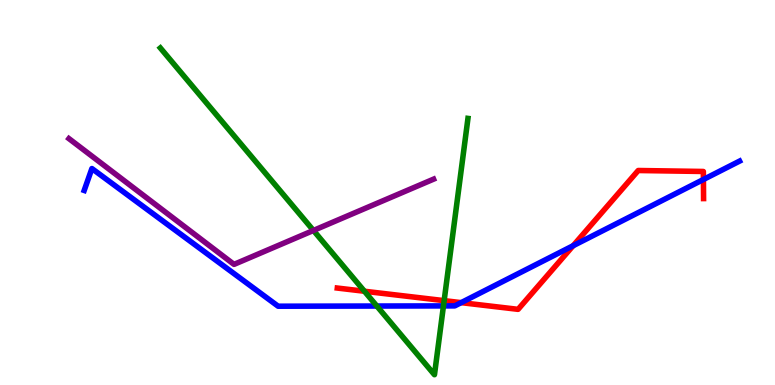[{'lines': ['blue', 'red'], 'intersections': [{'x': 5.95, 'y': 2.14}, {'x': 7.4, 'y': 3.62}, {'x': 9.08, 'y': 5.34}]}, {'lines': ['green', 'red'], 'intersections': [{'x': 4.7, 'y': 2.44}, {'x': 5.73, 'y': 2.19}]}, {'lines': ['purple', 'red'], 'intersections': []}, {'lines': ['blue', 'green'], 'intersections': [{'x': 4.86, 'y': 2.05}, {'x': 5.72, 'y': 2.05}]}, {'lines': ['blue', 'purple'], 'intersections': []}, {'lines': ['green', 'purple'], 'intersections': [{'x': 4.04, 'y': 4.01}]}]